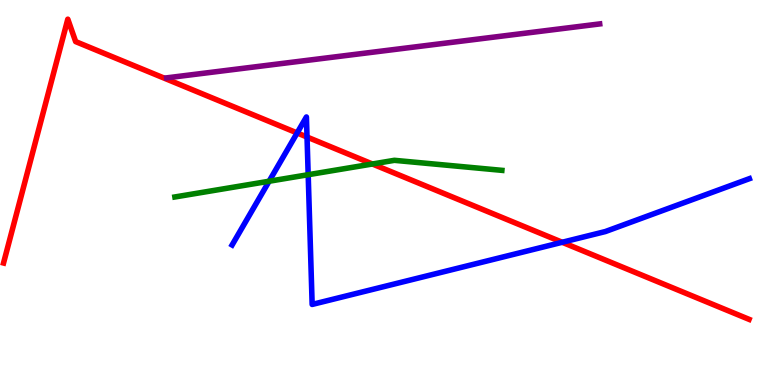[{'lines': ['blue', 'red'], 'intersections': [{'x': 3.83, 'y': 6.55}, {'x': 3.96, 'y': 6.44}, {'x': 7.25, 'y': 3.71}]}, {'lines': ['green', 'red'], 'intersections': [{'x': 4.81, 'y': 5.74}]}, {'lines': ['purple', 'red'], 'intersections': []}, {'lines': ['blue', 'green'], 'intersections': [{'x': 3.47, 'y': 5.29}, {'x': 3.98, 'y': 5.46}]}, {'lines': ['blue', 'purple'], 'intersections': []}, {'lines': ['green', 'purple'], 'intersections': []}]